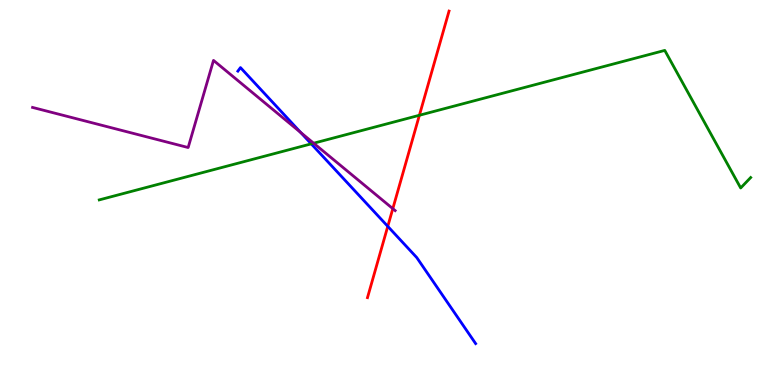[{'lines': ['blue', 'red'], 'intersections': [{'x': 5.0, 'y': 4.12}]}, {'lines': ['green', 'red'], 'intersections': [{'x': 5.41, 'y': 7.01}]}, {'lines': ['purple', 'red'], 'intersections': [{'x': 5.07, 'y': 4.58}]}, {'lines': ['blue', 'green'], 'intersections': [{'x': 4.02, 'y': 6.26}]}, {'lines': ['blue', 'purple'], 'intersections': [{'x': 3.88, 'y': 6.56}]}, {'lines': ['green', 'purple'], 'intersections': [{'x': 4.05, 'y': 6.28}]}]